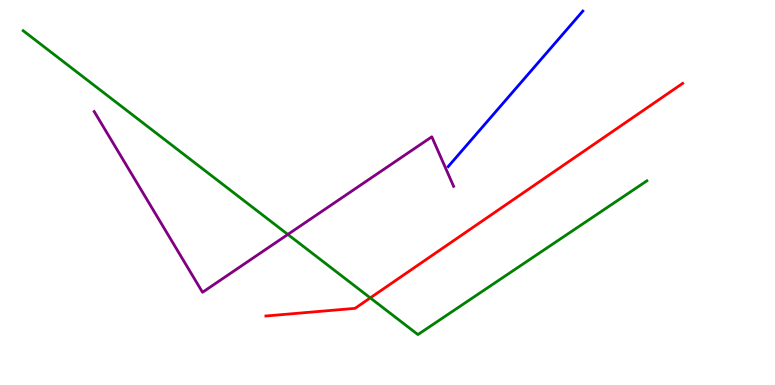[{'lines': ['blue', 'red'], 'intersections': []}, {'lines': ['green', 'red'], 'intersections': [{'x': 4.78, 'y': 2.26}]}, {'lines': ['purple', 'red'], 'intersections': []}, {'lines': ['blue', 'green'], 'intersections': []}, {'lines': ['blue', 'purple'], 'intersections': []}, {'lines': ['green', 'purple'], 'intersections': [{'x': 3.71, 'y': 3.91}]}]